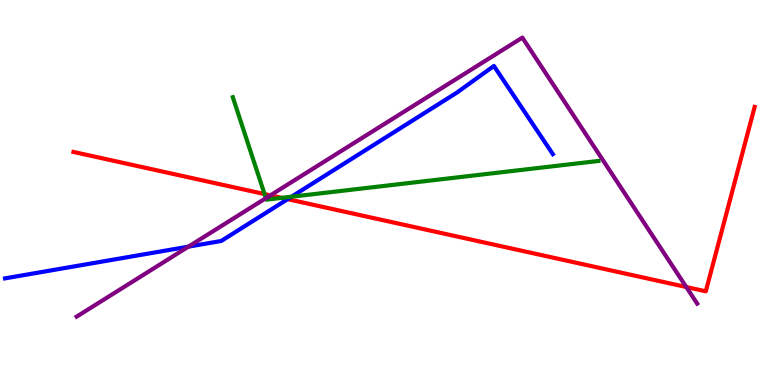[{'lines': ['blue', 'red'], 'intersections': [{'x': 3.71, 'y': 4.83}]}, {'lines': ['green', 'red'], 'intersections': [{'x': 3.41, 'y': 4.96}, {'x': 3.64, 'y': 4.86}]}, {'lines': ['purple', 'red'], 'intersections': [{'x': 3.49, 'y': 4.93}, {'x': 8.86, 'y': 2.54}]}, {'lines': ['blue', 'green'], 'intersections': [{'x': 3.76, 'y': 4.89}]}, {'lines': ['blue', 'purple'], 'intersections': [{'x': 2.43, 'y': 3.59}]}, {'lines': ['green', 'purple'], 'intersections': [{'x': 3.43, 'y': 4.85}]}]